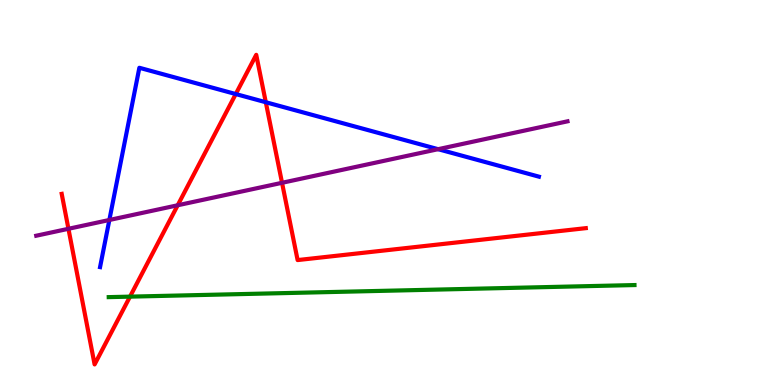[{'lines': ['blue', 'red'], 'intersections': [{'x': 3.04, 'y': 7.56}, {'x': 3.43, 'y': 7.34}]}, {'lines': ['green', 'red'], 'intersections': [{'x': 1.68, 'y': 2.3}]}, {'lines': ['purple', 'red'], 'intersections': [{'x': 0.883, 'y': 4.06}, {'x': 2.29, 'y': 4.67}, {'x': 3.64, 'y': 5.25}]}, {'lines': ['blue', 'green'], 'intersections': []}, {'lines': ['blue', 'purple'], 'intersections': [{'x': 1.41, 'y': 4.29}, {'x': 5.65, 'y': 6.12}]}, {'lines': ['green', 'purple'], 'intersections': []}]